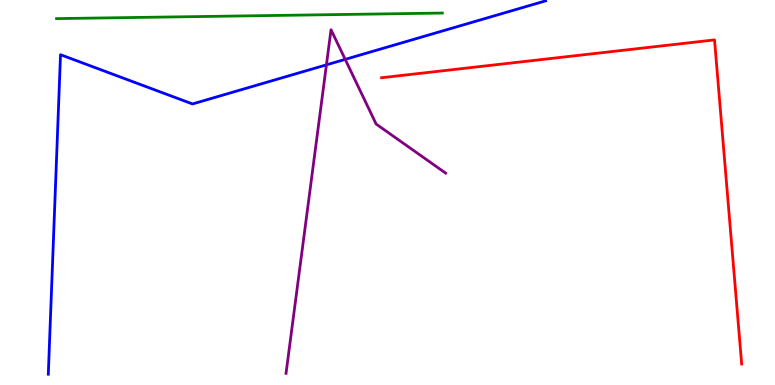[{'lines': ['blue', 'red'], 'intersections': []}, {'lines': ['green', 'red'], 'intersections': []}, {'lines': ['purple', 'red'], 'intersections': []}, {'lines': ['blue', 'green'], 'intersections': []}, {'lines': ['blue', 'purple'], 'intersections': [{'x': 4.21, 'y': 8.32}, {'x': 4.45, 'y': 8.46}]}, {'lines': ['green', 'purple'], 'intersections': []}]